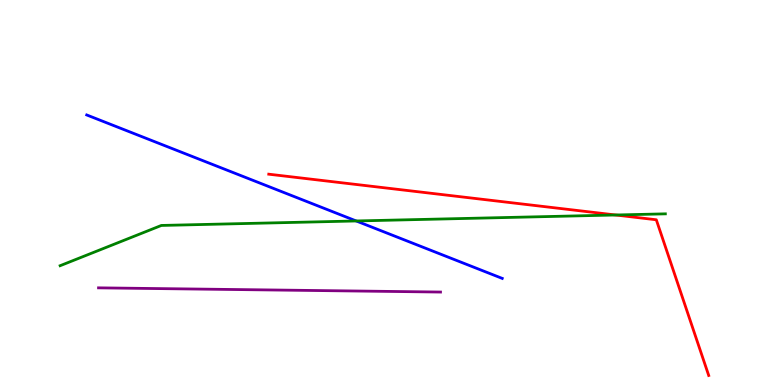[{'lines': ['blue', 'red'], 'intersections': []}, {'lines': ['green', 'red'], 'intersections': [{'x': 7.94, 'y': 4.42}]}, {'lines': ['purple', 'red'], 'intersections': []}, {'lines': ['blue', 'green'], 'intersections': [{'x': 4.6, 'y': 4.26}]}, {'lines': ['blue', 'purple'], 'intersections': []}, {'lines': ['green', 'purple'], 'intersections': []}]